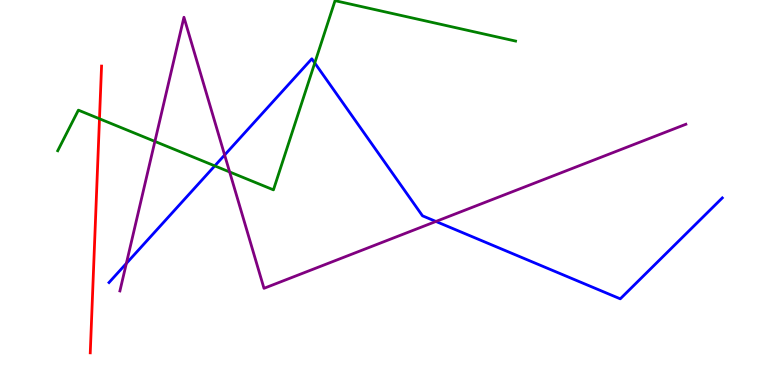[{'lines': ['blue', 'red'], 'intersections': []}, {'lines': ['green', 'red'], 'intersections': [{'x': 1.28, 'y': 6.92}]}, {'lines': ['purple', 'red'], 'intersections': []}, {'lines': ['blue', 'green'], 'intersections': [{'x': 2.77, 'y': 5.69}, {'x': 4.06, 'y': 8.36}]}, {'lines': ['blue', 'purple'], 'intersections': [{'x': 1.63, 'y': 3.16}, {'x': 2.9, 'y': 5.97}, {'x': 5.62, 'y': 4.25}]}, {'lines': ['green', 'purple'], 'intersections': [{'x': 2.0, 'y': 6.33}, {'x': 2.96, 'y': 5.53}]}]